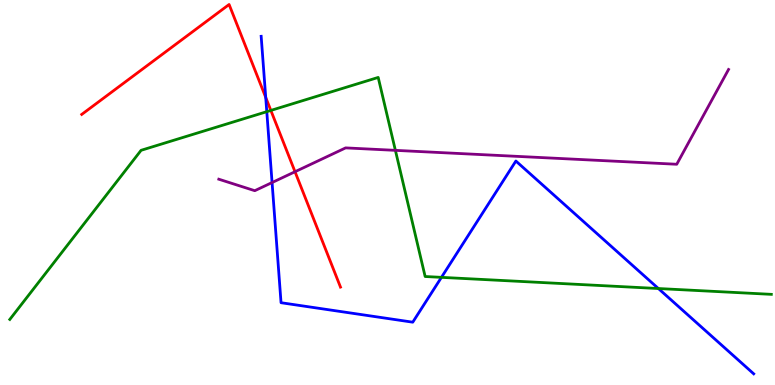[{'lines': ['blue', 'red'], 'intersections': [{'x': 3.43, 'y': 7.47}]}, {'lines': ['green', 'red'], 'intersections': [{'x': 3.49, 'y': 7.13}]}, {'lines': ['purple', 'red'], 'intersections': [{'x': 3.81, 'y': 5.54}]}, {'lines': ['blue', 'green'], 'intersections': [{'x': 3.44, 'y': 7.1}, {'x': 5.7, 'y': 2.8}, {'x': 8.5, 'y': 2.51}]}, {'lines': ['blue', 'purple'], 'intersections': [{'x': 3.51, 'y': 5.26}]}, {'lines': ['green', 'purple'], 'intersections': [{'x': 5.1, 'y': 6.09}]}]